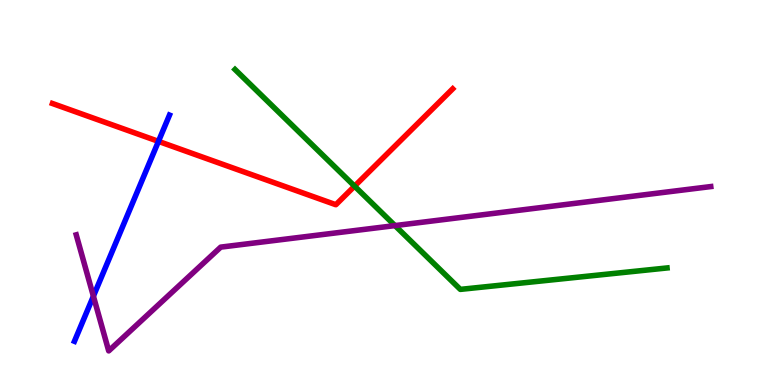[{'lines': ['blue', 'red'], 'intersections': [{'x': 2.04, 'y': 6.33}]}, {'lines': ['green', 'red'], 'intersections': [{'x': 4.58, 'y': 5.16}]}, {'lines': ['purple', 'red'], 'intersections': []}, {'lines': ['blue', 'green'], 'intersections': []}, {'lines': ['blue', 'purple'], 'intersections': [{'x': 1.21, 'y': 2.31}]}, {'lines': ['green', 'purple'], 'intersections': [{'x': 5.1, 'y': 4.14}]}]